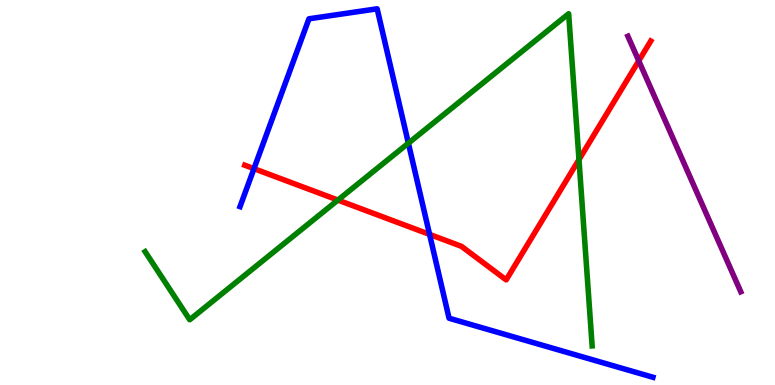[{'lines': ['blue', 'red'], 'intersections': [{'x': 3.28, 'y': 5.62}, {'x': 5.54, 'y': 3.91}]}, {'lines': ['green', 'red'], 'intersections': [{'x': 4.36, 'y': 4.8}, {'x': 7.47, 'y': 5.85}]}, {'lines': ['purple', 'red'], 'intersections': [{'x': 8.24, 'y': 8.42}]}, {'lines': ['blue', 'green'], 'intersections': [{'x': 5.27, 'y': 6.28}]}, {'lines': ['blue', 'purple'], 'intersections': []}, {'lines': ['green', 'purple'], 'intersections': []}]